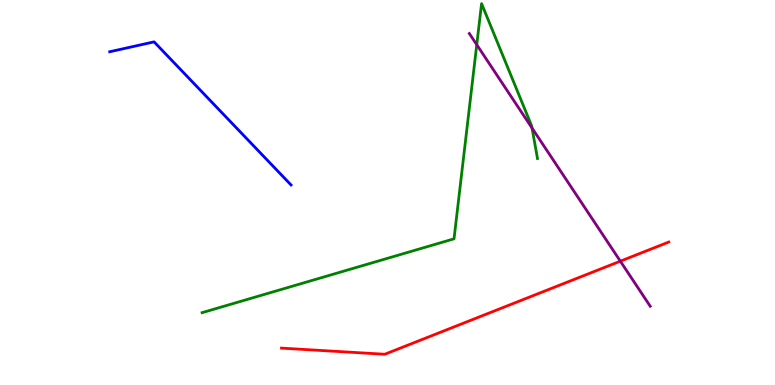[{'lines': ['blue', 'red'], 'intersections': []}, {'lines': ['green', 'red'], 'intersections': []}, {'lines': ['purple', 'red'], 'intersections': [{'x': 8.0, 'y': 3.22}]}, {'lines': ['blue', 'green'], 'intersections': []}, {'lines': ['blue', 'purple'], 'intersections': []}, {'lines': ['green', 'purple'], 'intersections': [{'x': 6.15, 'y': 8.84}, {'x': 6.86, 'y': 6.67}]}]